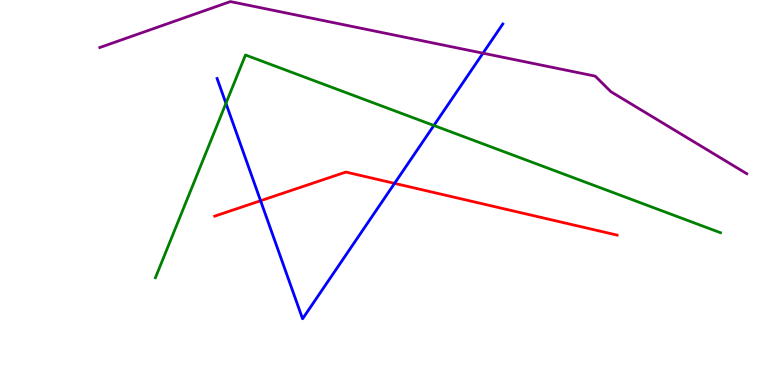[{'lines': ['blue', 'red'], 'intersections': [{'x': 3.36, 'y': 4.79}, {'x': 5.09, 'y': 5.24}]}, {'lines': ['green', 'red'], 'intersections': []}, {'lines': ['purple', 'red'], 'intersections': []}, {'lines': ['blue', 'green'], 'intersections': [{'x': 2.92, 'y': 7.32}, {'x': 5.6, 'y': 6.74}]}, {'lines': ['blue', 'purple'], 'intersections': [{'x': 6.23, 'y': 8.62}]}, {'lines': ['green', 'purple'], 'intersections': []}]